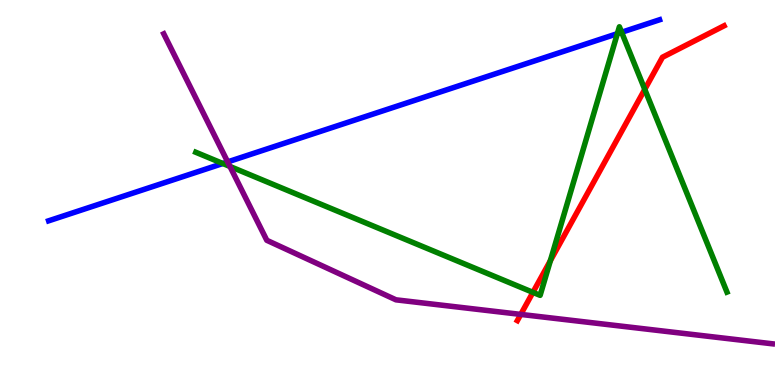[{'lines': ['blue', 'red'], 'intersections': []}, {'lines': ['green', 'red'], 'intersections': [{'x': 6.88, 'y': 2.41}, {'x': 7.1, 'y': 3.23}, {'x': 8.32, 'y': 7.68}]}, {'lines': ['purple', 'red'], 'intersections': [{'x': 6.72, 'y': 1.83}]}, {'lines': ['blue', 'green'], 'intersections': [{'x': 2.88, 'y': 5.75}, {'x': 7.97, 'y': 9.13}, {'x': 8.02, 'y': 9.16}]}, {'lines': ['blue', 'purple'], 'intersections': [{'x': 2.94, 'y': 5.79}]}, {'lines': ['green', 'purple'], 'intersections': [{'x': 2.97, 'y': 5.68}]}]